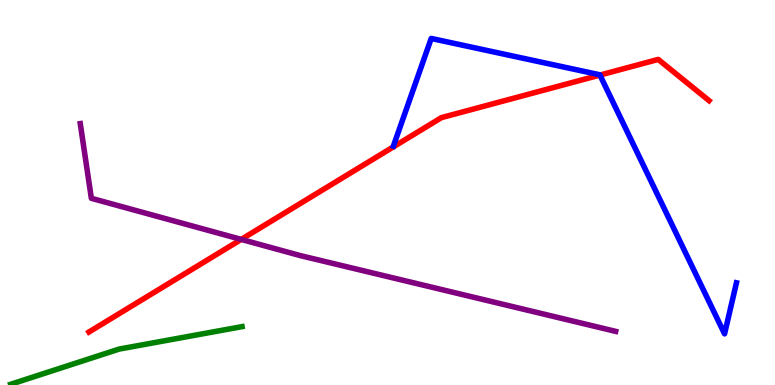[{'lines': ['blue', 'red'], 'intersections': [{'x': 7.74, 'y': 8.05}]}, {'lines': ['green', 'red'], 'intersections': []}, {'lines': ['purple', 'red'], 'intersections': [{'x': 3.11, 'y': 3.78}]}, {'lines': ['blue', 'green'], 'intersections': []}, {'lines': ['blue', 'purple'], 'intersections': []}, {'lines': ['green', 'purple'], 'intersections': []}]